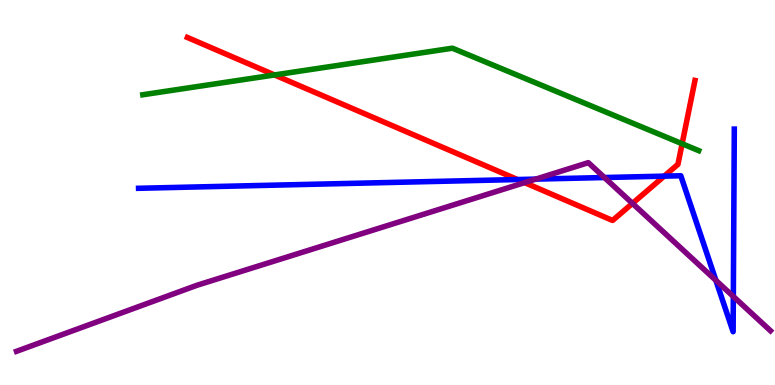[{'lines': ['blue', 'red'], 'intersections': [{'x': 6.68, 'y': 5.34}, {'x': 8.57, 'y': 5.42}]}, {'lines': ['green', 'red'], 'intersections': [{'x': 3.54, 'y': 8.05}, {'x': 8.8, 'y': 6.27}]}, {'lines': ['purple', 'red'], 'intersections': [{'x': 6.77, 'y': 5.26}, {'x': 8.16, 'y': 4.72}]}, {'lines': ['blue', 'green'], 'intersections': []}, {'lines': ['blue', 'purple'], 'intersections': [{'x': 6.91, 'y': 5.35}, {'x': 7.8, 'y': 5.39}, {'x': 9.24, 'y': 2.72}, {'x': 9.46, 'y': 2.3}]}, {'lines': ['green', 'purple'], 'intersections': []}]